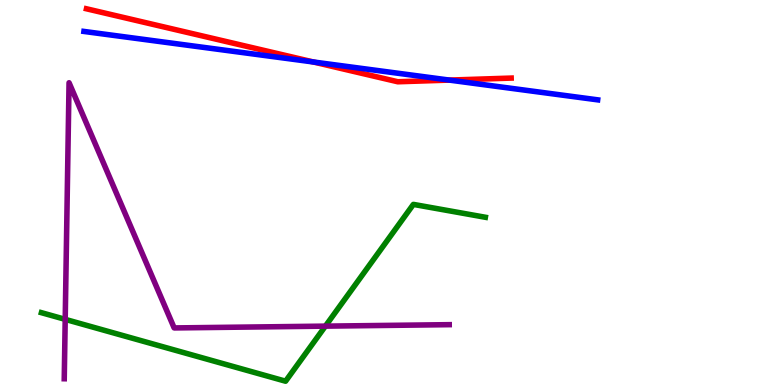[{'lines': ['blue', 'red'], 'intersections': [{'x': 4.04, 'y': 8.39}, {'x': 5.8, 'y': 7.92}]}, {'lines': ['green', 'red'], 'intersections': []}, {'lines': ['purple', 'red'], 'intersections': []}, {'lines': ['blue', 'green'], 'intersections': []}, {'lines': ['blue', 'purple'], 'intersections': []}, {'lines': ['green', 'purple'], 'intersections': [{'x': 0.841, 'y': 1.71}, {'x': 4.2, 'y': 1.53}]}]